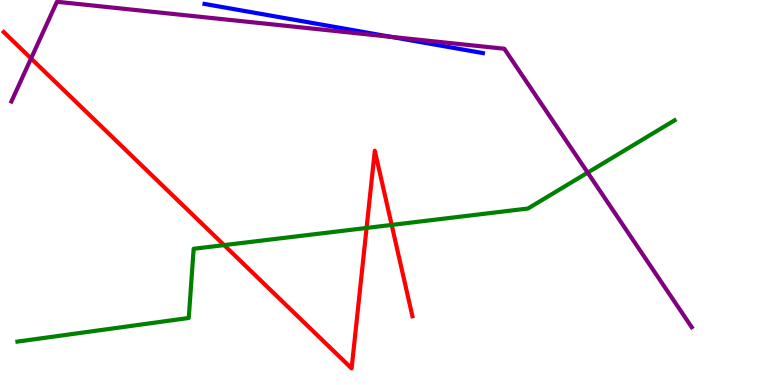[{'lines': ['blue', 'red'], 'intersections': []}, {'lines': ['green', 'red'], 'intersections': [{'x': 2.89, 'y': 3.63}, {'x': 4.73, 'y': 4.08}, {'x': 5.05, 'y': 4.16}]}, {'lines': ['purple', 'red'], 'intersections': [{'x': 0.401, 'y': 8.48}]}, {'lines': ['blue', 'green'], 'intersections': []}, {'lines': ['blue', 'purple'], 'intersections': [{'x': 5.04, 'y': 9.04}]}, {'lines': ['green', 'purple'], 'intersections': [{'x': 7.58, 'y': 5.52}]}]